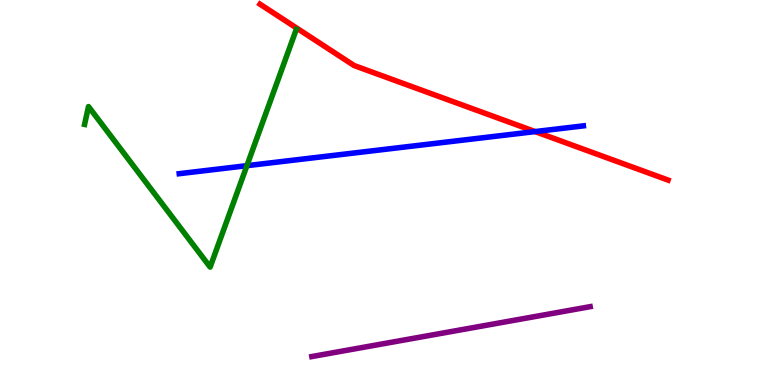[{'lines': ['blue', 'red'], 'intersections': [{'x': 6.9, 'y': 6.58}]}, {'lines': ['green', 'red'], 'intersections': []}, {'lines': ['purple', 'red'], 'intersections': []}, {'lines': ['blue', 'green'], 'intersections': [{'x': 3.19, 'y': 5.7}]}, {'lines': ['blue', 'purple'], 'intersections': []}, {'lines': ['green', 'purple'], 'intersections': []}]